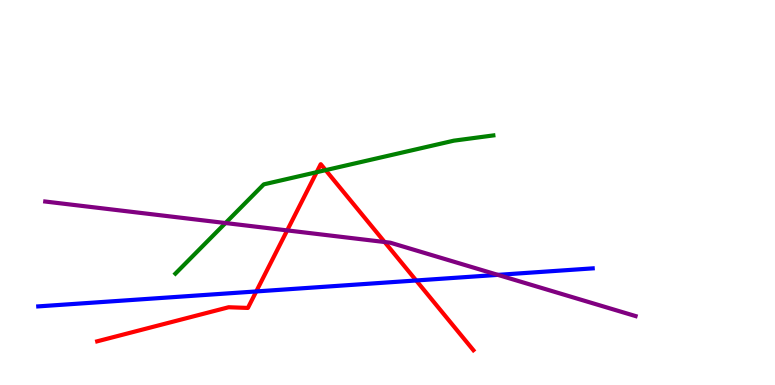[{'lines': ['blue', 'red'], 'intersections': [{'x': 3.31, 'y': 2.43}, {'x': 5.37, 'y': 2.71}]}, {'lines': ['green', 'red'], 'intersections': [{'x': 4.09, 'y': 5.53}, {'x': 4.2, 'y': 5.58}]}, {'lines': ['purple', 'red'], 'intersections': [{'x': 3.71, 'y': 4.02}, {'x': 4.96, 'y': 3.71}]}, {'lines': ['blue', 'green'], 'intersections': []}, {'lines': ['blue', 'purple'], 'intersections': [{'x': 6.42, 'y': 2.86}]}, {'lines': ['green', 'purple'], 'intersections': [{'x': 2.91, 'y': 4.21}]}]